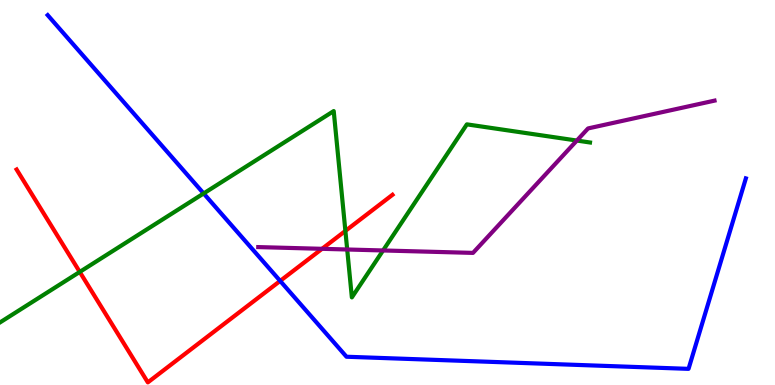[{'lines': ['blue', 'red'], 'intersections': [{'x': 3.62, 'y': 2.7}]}, {'lines': ['green', 'red'], 'intersections': [{'x': 1.03, 'y': 2.94}, {'x': 4.46, 'y': 4.0}]}, {'lines': ['purple', 'red'], 'intersections': [{'x': 4.16, 'y': 3.54}]}, {'lines': ['blue', 'green'], 'intersections': [{'x': 2.63, 'y': 4.98}]}, {'lines': ['blue', 'purple'], 'intersections': []}, {'lines': ['green', 'purple'], 'intersections': [{'x': 4.48, 'y': 3.52}, {'x': 4.94, 'y': 3.49}, {'x': 7.44, 'y': 6.35}]}]